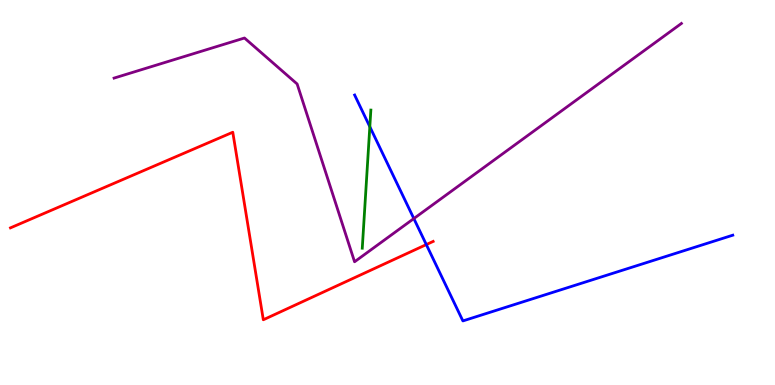[{'lines': ['blue', 'red'], 'intersections': [{'x': 5.5, 'y': 3.65}]}, {'lines': ['green', 'red'], 'intersections': []}, {'lines': ['purple', 'red'], 'intersections': []}, {'lines': ['blue', 'green'], 'intersections': [{'x': 4.77, 'y': 6.71}]}, {'lines': ['blue', 'purple'], 'intersections': [{'x': 5.34, 'y': 4.32}]}, {'lines': ['green', 'purple'], 'intersections': []}]